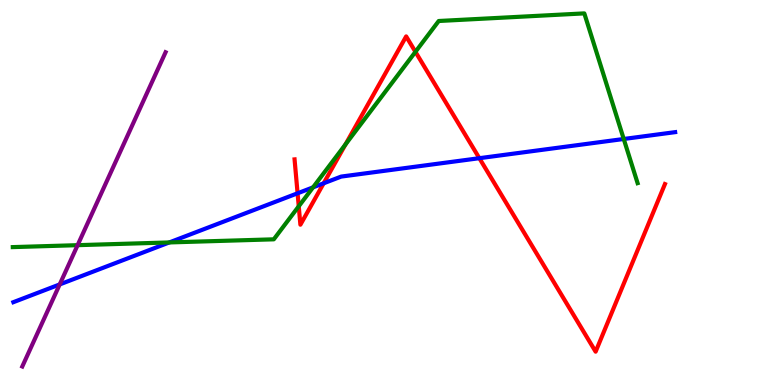[{'lines': ['blue', 'red'], 'intersections': [{'x': 3.84, 'y': 4.98}, {'x': 4.18, 'y': 5.24}, {'x': 6.19, 'y': 5.89}]}, {'lines': ['green', 'red'], 'intersections': [{'x': 3.85, 'y': 4.64}, {'x': 4.46, 'y': 6.25}, {'x': 5.36, 'y': 8.65}]}, {'lines': ['purple', 'red'], 'intersections': []}, {'lines': ['blue', 'green'], 'intersections': [{'x': 2.18, 'y': 3.7}, {'x': 4.04, 'y': 5.13}, {'x': 8.05, 'y': 6.39}]}, {'lines': ['blue', 'purple'], 'intersections': [{'x': 0.77, 'y': 2.61}]}, {'lines': ['green', 'purple'], 'intersections': [{'x': 1.0, 'y': 3.63}]}]